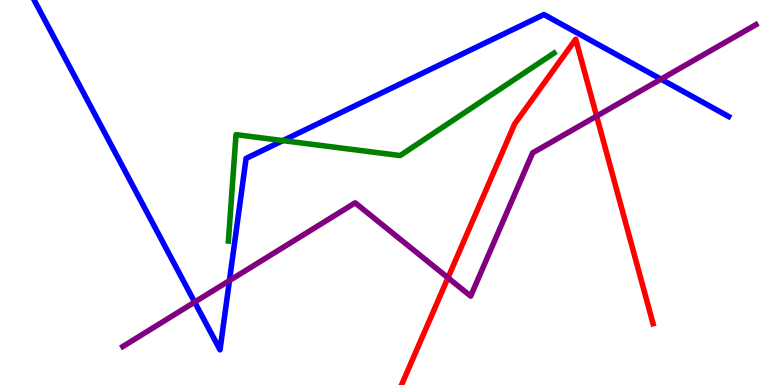[{'lines': ['blue', 'red'], 'intersections': []}, {'lines': ['green', 'red'], 'intersections': []}, {'lines': ['purple', 'red'], 'intersections': [{'x': 5.78, 'y': 2.79}, {'x': 7.7, 'y': 6.98}]}, {'lines': ['blue', 'green'], 'intersections': [{'x': 3.65, 'y': 6.35}]}, {'lines': ['blue', 'purple'], 'intersections': [{'x': 2.51, 'y': 2.15}, {'x': 2.96, 'y': 2.71}, {'x': 8.53, 'y': 7.94}]}, {'lines': ['green', 'purple'], 'intersections': []}]